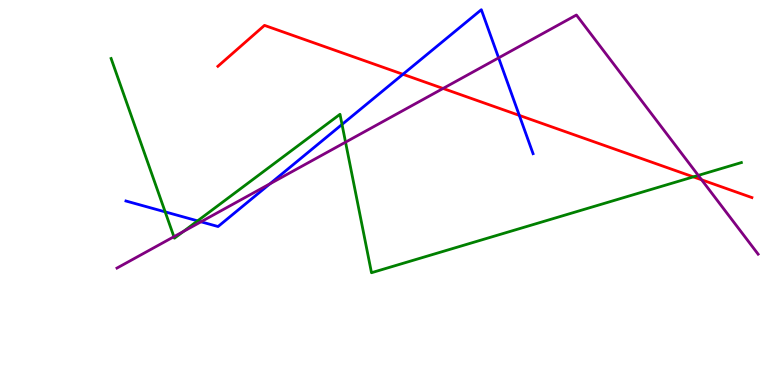[{'lines': ['blue', 'red'], 'intersections': [{'x': 5.2, 'y': 8.07}, {'x': 6.7, 'y': 7.0}]}, {'lines': ['green', 'red'], 'intersections': [{'x': 8.95, 'y': 5.41}]}, {'lines': ['purple', 'red'], 'intersections': [{'x': 5.72, 'y': 7.7}, {'x': 9.05, 'y': 5.33}]}, {'lines': ['blue', 'green'], 'intersections': [{'x': 2.13, 'y': 4.5}, {'x': 2.55, 'y': 4.26}, {'x': 4.41, 'y': 6.77}]}, {'lines': ['blue', 'purple'], 'intersections': [{'x': 2.59, 'y': 4.24}, {'x': 3.48, 'y': 5.22}, {'x': 6.43, 'y': 8.5}]}, {'lines': ['green', 'purple'], 'intersections': [{'x': 2.24, 'y': 3.85}, {'x': 2.37, 'y': 3.99}, {'x': 4.46, 'y': 6.31}, {'x': 9.01, 'y': 5.44}]}]